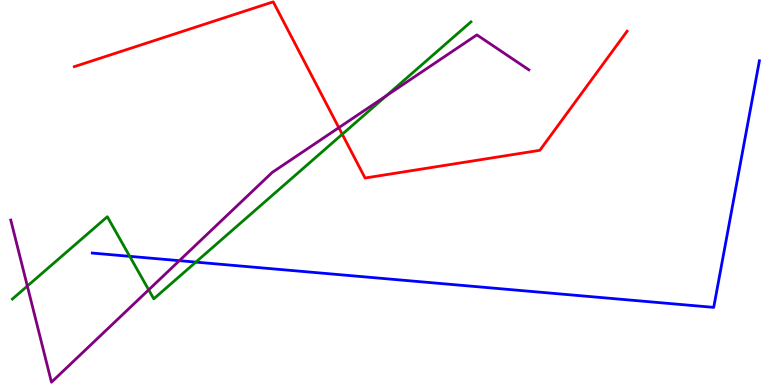[{'lines': ['blue', 'red'], 'intersections': []}, {'lines': ['green', 'red'], 'intersections': [{'x': 4.42, 'y': 6.51}]}, {'lines': ['purple', 'red'], 'intersections': [{'x': 4.37, 'y': 6.68}]}, {'lines': ['blue', 'green'], 'intersections': [{'x': 1.67, 'y': 3.34}, {'x': 2.53, 'y': 3.19}]}, {'lines': ['blue', 'purple'], 'intersections': [{'x': 2.31, 'y': 3.23}]}, {'lines': ['green', 'purple'], 'intersections': [{'x': 0.353, 'y': 2.57}, {'x': 1.92, 'y': 2.47}, {'x': 4.99, 'y': 7.52}]}]